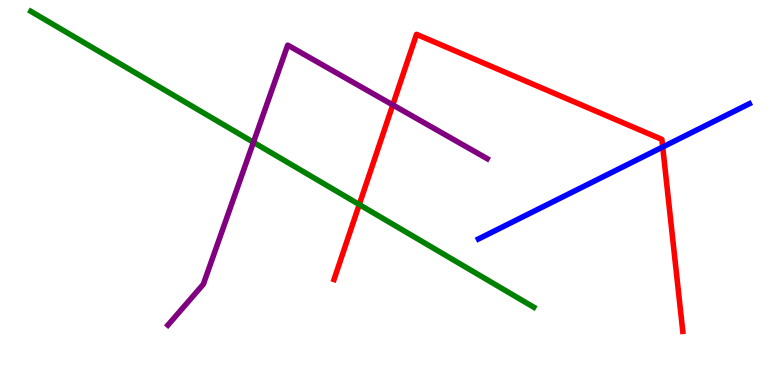[{'lines': ['blue', 'red'], 'intersections': [{'x': 8.55, 'y': 6.18}]}, {'lines': ['green', 'red'], 'intersections': [{'x': 4.64, 'y': 4.69}]}, {'lines': ['purple', 'red'], 'intersections': [{'x': 5.07, 'y': 7.27}]}, {'lines': ['blue', 'green'], 'intersections': []}, {'lines': ['blue', 'purple'], 'intersections': []}, {'lines': ['green', 'purple'], 'intersections': [{'x': 3.27, 'y': 6.3}]}]